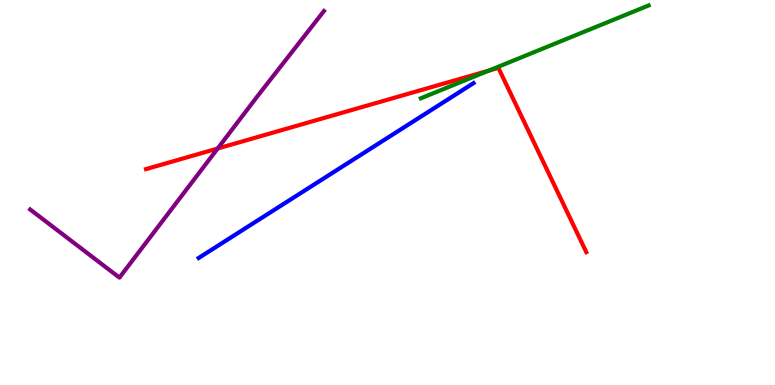[{'lines': ['blue', 'red'], 'intersections': []}, {'lines': ['green', 'red'], 'intersections': [{'x': 6.31, 'y': 8.17}]}, {'lines': ['purple', 'red'], 'intersections': [{'x': 2.81, 'y': 6.14}]}, {'lines': ['blue', 'green'], 'intersections': []}, {'lines': ['blue', 'purple'], 'intersections': []}, {'lines': ['green', 'purple'], 'intersections': []}]